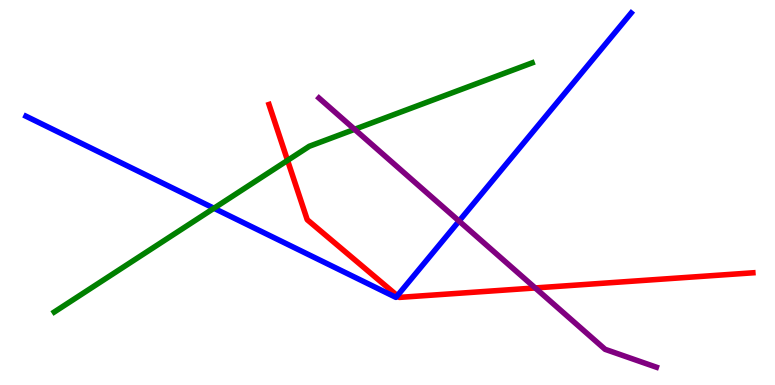[{'lines': ['blue', 'red'], 'intersections': [{'x': 5.13, 'y': 2.32}]}, {'lines': ['green', 'red'], 'intersections': [{'x': 3.71, 'y': 5.83}]}, {'lines': ['purple', 'red'], 'intersections': [{'x': 6.91, 'y': 2.52}]}, {'lines': ['blue', 'green'], 'intersections': [{'x': 2.76, 'y': 4.59}]}, {'lines': ['blue', 'purple'], 'intersections': [{'x': 5.92, 'y': 4.26}]}, {'lines': ['green', 'purple'], 'intersections': [{'x': 4.58, 'y': 6.64}]}]